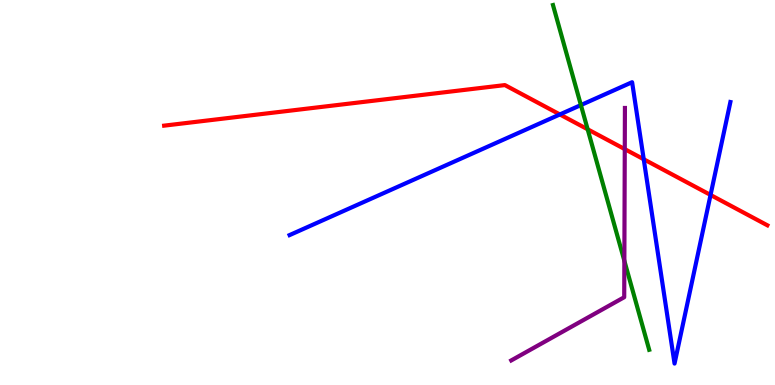[{'lines': ['blue', 'red'], 'intersections': [{'x': 7.22, 'y': 7.03}, {'x': 8.31, 'y': 5.86}, {'x': 9.17, 'y': 4.94}]}, {'lines': ['green', 'red'], 'intersections': [{'x': 7.58, 'y': 6.64}]}, {'lines': ['purple', 'red'], 'intersections': [{'x': 8.06, 'y': 6.13}]}, {'lines': ['blue', 'green'], 'intersections': [{'x': 7.5, 'y': 7.27}]}, {'lines': ['blue', 'purple'], 'intersections': []}, {'lines': ['green', 'purple'], 'intersections': [{'x': 8.06, 'y': 3.23}]}]